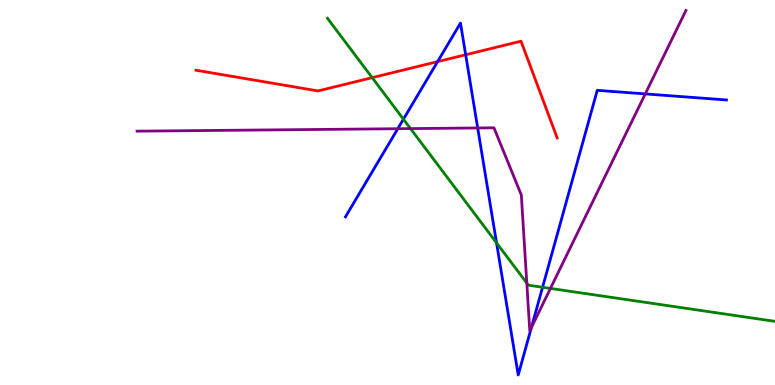[{'lines': ['blue', 'red'], 'intersections': [{'x': 5.65, 'y': 8.4}, {'x': 6.01, 'y': 8.58}]}, {'lines': ['green', 'red'], 'intersections': [{'x': 4.8, 'y': 7.98}]}, {'lines': ['purple', 'red'], 'intersections': []}, {'lines': ['blue', 'green'], 'intersections': [{'x': 5.21, 'y': 6.9}, {'x': 6.41, 'y': 3.69}, {'x': 7.0, 'y': 2.54}]}, {'lines': ['blue', 'purple'], 'intersections': [{'x': 5.13, 'y': 6.66}, {'x': 6.16, 'y': 6.68}, {'x': 6.86, 'y': 1.49}, {'x': 8.33, 'y': 7.56}]}, {'lines': ['green', 'purple'], 'intersections': [{'x': 5.3, 'y': 6.66}, {'x': 6.8, 'y': 2.65}, {'x': 7.1, 'y': 2.51}]}]